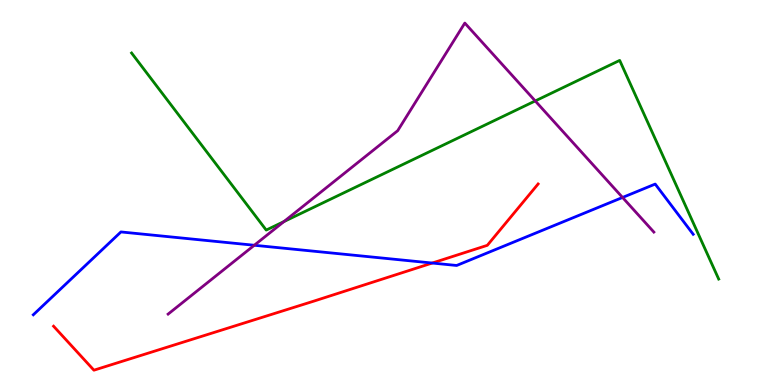[{'lines': ['blue', 'red'], 'intersections': [{'x': 5.58, 'y': 3.17}]}, {'lines': ['green', 'red'], 'intersections': []}, {'lines': ['purple', 'red'], 'intersections': []}, {'lines': ['blue', 'green'], 'intersections': []}, {'lines': ['blue', 'purple'], 'intersections': [{'x': 3.28, 'y': 3.63}, {'x': 8.03, 'y': 4.87}]}, {'lines': ['green', 'purple'], 'intersections': [{'x': 3.66, 'y': 4.25}, {'x': 6.91, 'y': 7.38}]}]